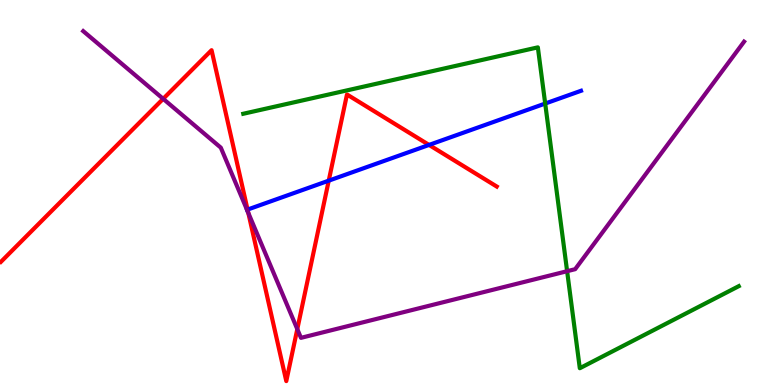[{'lines': ['blue', 'red'], 'intersections': [{'x': 3.19, 'y': 4.56}, {'x': 4.24, 'y': 5.31}, {'x': 5.54, 'y': 6.24}]}, {'lines': ['green', 'red'], 'intersections': []}, {'lines': ['purple', 'red'], 'intersections': [{'x': 2.11, 'y': 7.43}, {'x': 3.2, 'y': 4.47}, {'x': 3.84, 'y': 1.45}]}, {'lines': ['blue', 'green'], 'intersections': [{'x': 7.03, 'y': 7.31}]}, {'lines': ['blue', 'purple'], 'intersections': []}, {'lines': ['green', 'purple'], 'intersections': [{'x': 7.32, 'y': 2.96}]}]